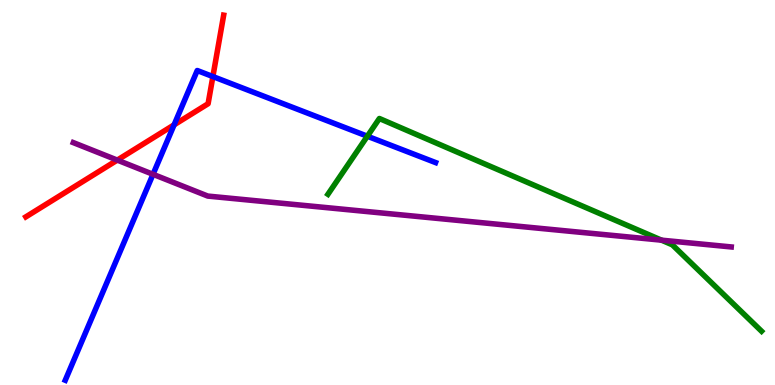[{'lines': ['blue', 'red'], 'intersections': [{'x': 2.25, 'y': 6.76}, {'x': 2.75, 'y': 8.01}]}, {'lines': ['green', 'red'], 'intersections': []}, {'lines': ['purple', 'red'], 'intersections': [{'x': 1.51, 'y': 5.84}]}, {'lines': ['blue', 'green'], 'intersections': [{'x': 4.74, 'y': 6.46}]}, {'lines': ['blue', 'purple'], 'intersections': [{'x': 1.97, 'y': 5.47}]}, {'lines': ['green', 'purple'], 'intersections': [{'x': 8.54, 'y': 3.76}]}]